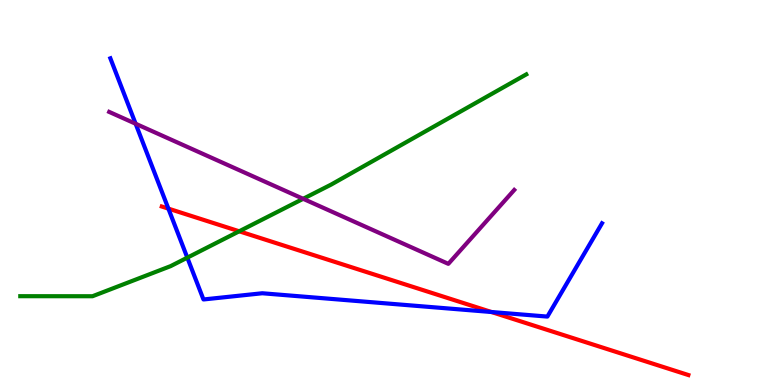[{'lines': ['blue', 'red'], 'intersections': [{'x': 2.17, 'y': 4.58}, {'x': 6.34, 'y': 1.9}]}, {'lines': ['green', 'red'], 'intersections': [{'x': 3.09, 'y': 3.99}]}, {'lines': ['purple', 'red'], 'intersections': []}, {'lines': ['blue', 'green'], 'intersections': [{'x': 2.42, 'y': 3.31}]}, {'lines': ['blue', 'purple'], 'intersections': [{'x': 1.75, 'y': 6.79}]}, {'lines': ['green', 'purple'], 'intersections': [{'x': 3.91, 'y': 4.84}]}]